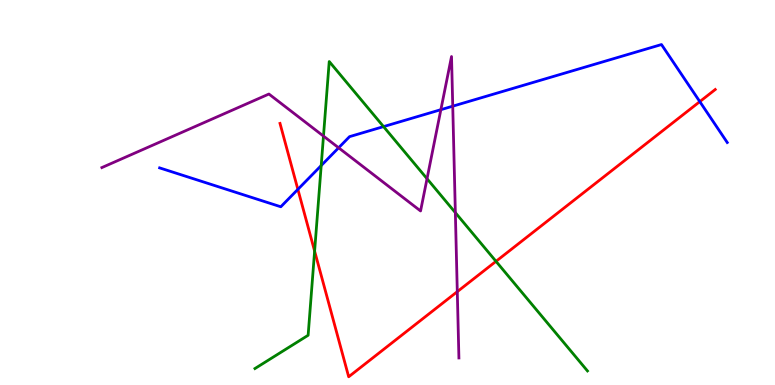[{'lines': ['blue', 'red'], 'intersections': [{'x': 3.84, 'y': 5.08}, {'x': 9.03, 'y': 7.36}]}, {'lines': ['green', 'red'], 'intersections': [{'x': 4.06, 'y': 3.48}, {'x': 6.4, 'y': 3.21}]}, {'lines': ['purple', 'red'], 'intersections': [{'x': 5.9, 'y': 2.42}]}, {'lines': ['blue', 'green'], 'intersections': [{'x': 4.14, 'y': 5.7}, {'x': 4.95, 'y': 6.71}]}, {'lines': ['blue', 'purple'], 'intersections': [{'x': 4.37, 'y': 6.16}, {'x': 5.69, 'y': 7.15}, {'x': 5.84, 'y': 7.24}]}, {'lines': ['green', 'purple'], 'intersections': [{'x': 4.17, 'y': 6.46}, {'x': 5.51, 'y': 5.36}, {'x': 5.88, 'y': 4.48}]}]